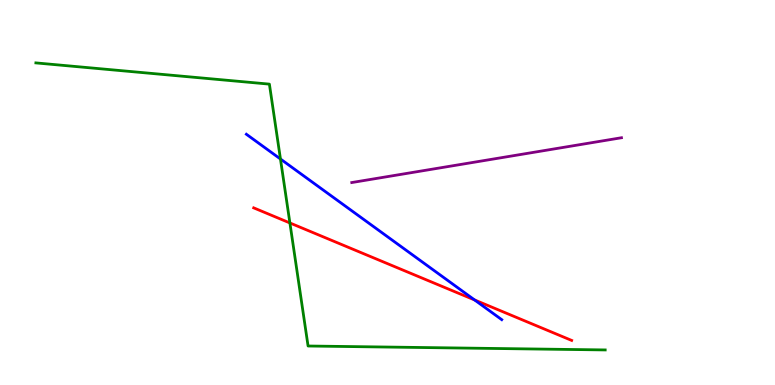[{'lines': ['blue', 'red'], 'intersections': [{'x': 6.12, 'y': 2.21}]}, {'lines': ['green', 'red'], 'intersections': [{'x': 3.74, 'y': 4.21}]}, {'lines': ['purple', 'red'], 'intersections': []}, {'lines': ['blue', 'green'], 'intersections': [{'x': 3.62, 'y': 5.87}]}, {'lines': ['blue', 'purple'], 'intersections': []}, {'lines': ['green', 'purple'], 'intersections': []}]